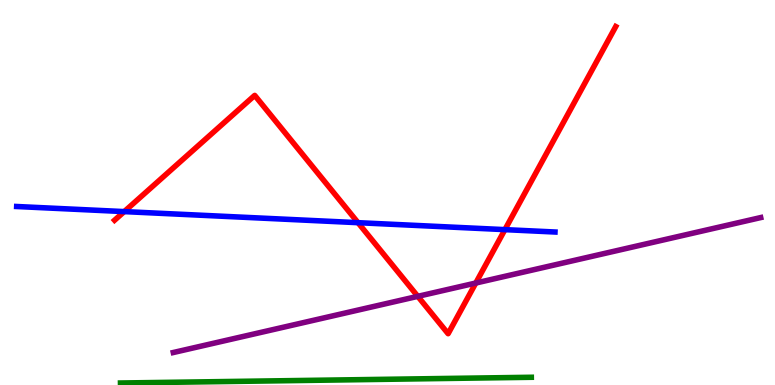[{'lines': ['blue', 'red'], 'intersections': [{'x': 1.6, 'y': 4.5}, {'x': 4.62, 'y': 4.22}, {'x': 6.51, 'y': 4.04}]}, {'lines': ['green', 'red'], 'intersections': []}, {'lines': ['purple', 'red'], 'intersections': [{'x': 5.39, 'y': 2.3}, {'x': 6.14, 'y': 2.65}]}, {'lines': ['blue', 'green'], 'intersections': []}, {'lines': ['blue', 'purple'], 'intersections': []}, {'lines': ['green', 'purple'], 'intersections': []}]